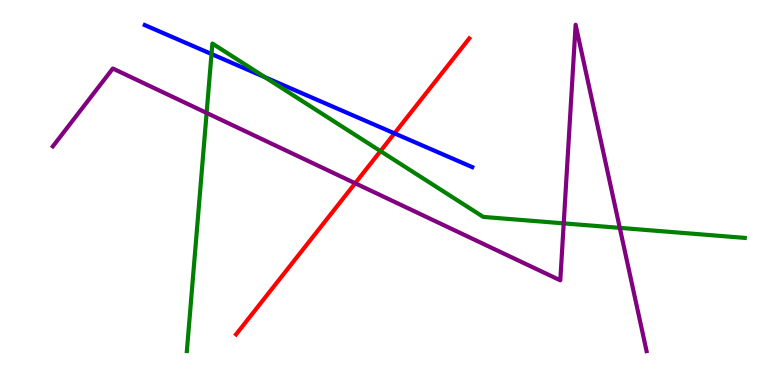[{'lines': ['blue', 'red'], 'intersections': [{'x': 5.09, 'y': 6.54}]}, {'lines': ['green', 'red'], 'intersections': [{'x': 4.91, 'y': 6.07}]}, {'lines': ['purple', 'red'], 'intersections': [{'x': 4.58, 'y': 5.24}]}, {'lines': ['blue', 'green'], 'intersections': [{'x': 2.73, 'y': 8.6}, {'x': 3.42, 'y': 7.99}]}, {'lines': ['blue', 'purple'], 'intersections': []}, {'lines': ['green', 'purple'], 'intersections': [{'x': 2.67, 'y': 7.07}, {'x': 7.27, 'y': 4.2}, {'x': 8.0, 'y': 4.08}]}]